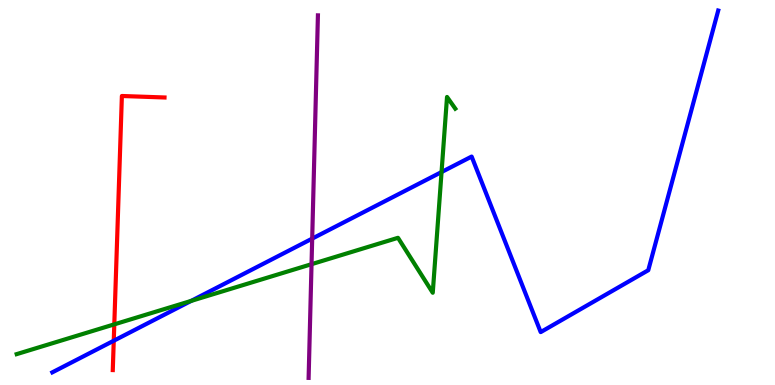[{'lines': ['blue', 'red'], 'intersections': [{'x': 1.47, 'y': 1.15}]}, {'lines': ['green', 'red'], 'intersections': [{'x': 1.47, 'y': 1.58}]}, {'lines': ['purple', 'red'], 'intersections': []}, {'lines': ['blue', 'green'], 'intersections': [{'x': 2.47, 'y': 2.18}, {'x': 5.7, 'y': 5.53}]}, {'lines': ['blue', 'purple'], 'intersections': [{'x': 4.03, 'y': 3.8}]}, {'lines': ['green', 'purple'], 'intersections': [{'x': 4.02, 'y': 3.14}]}]